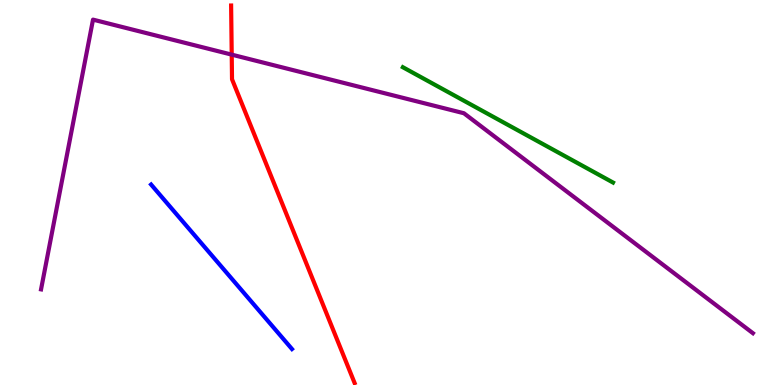[{'lines': ['blue', 'red'], 'intersections': []}, {'lines': ['green', 'red'], 'intersections': []}, {'lines': ['purple', 'red'], 'intersections': [{'x': 2.99, 'y': 8.58}]}, {'lines': ['blue', 'green'], 'intersections': []}, {'lines': ['blue', 'purple'], 'intersections': []}, {'lines': ['green', 'purple'], 'intersections': []}]